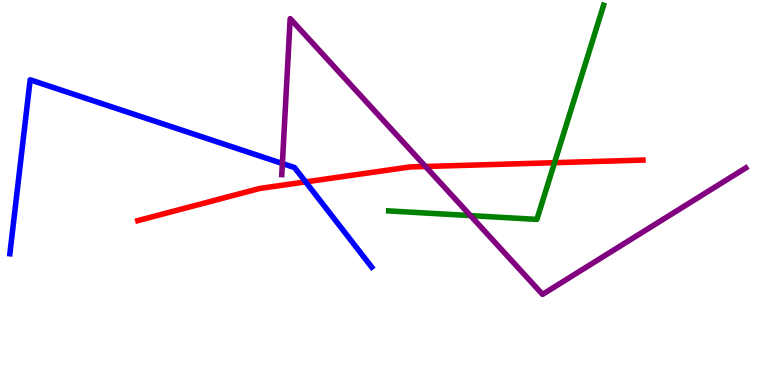[{'lines': ['blue', 'red'], 'intersections': [{'x': 3.94, 'y': 5.28}]}, {'lines': ['green', 'red'], 'intersections': [{'x': 7.16, 'y': 5.77}]}, {'lines': ['purple', 'red'], 'intersections': [{'x': 5.49, 'y': 5.68}]}, {'lines': ['blue', 'green'], 'intersections': []}, {'lines': ['blue', 'purple'], 'intersections': [{'x': 3.64, 'y': 5.75}]}, {'lines': ['green', 'purple'], 'intersections': [{'x': 6.07, 'y': 4.4}]}]